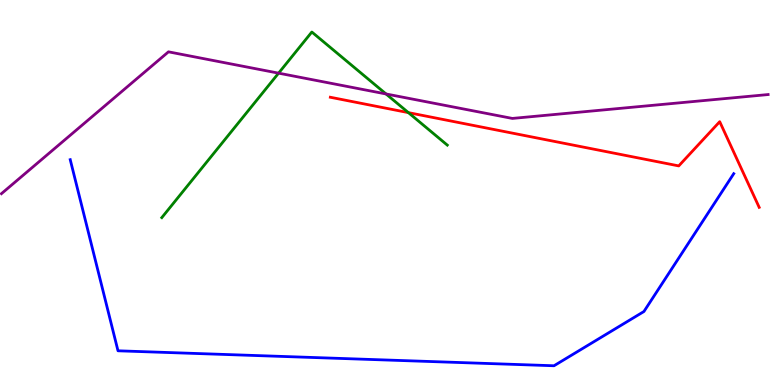[{'lines': ['blue', 'red'], 'intersections': []}, {'lines': ['green', 'red'], 'intersections': [{'x': 5.27, 'y': 7.07}]}, {'lines': ['purple', 'red'], 'intersections': []}, {'lines': ['blue', 'green'], 'intersections': []}, {'lines': ['blue', 'purple'], 'intersections': []}, {'lines': ['green', 'purple'], 'intersections': [{'x': 3.59, 'y': 8.1}, {'x': 4.98, 'y': 7.56}]}]